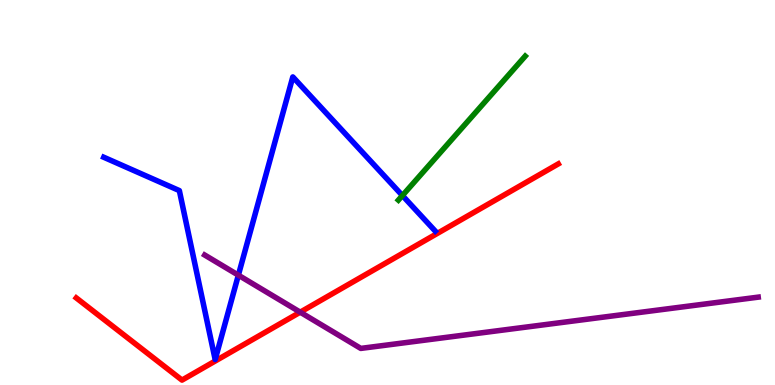[{'lines': ['blue', 'red'], 'intersections': []}, {'lines': ['green', 'red'], 'intersections': []}, {'lines': ['purple', 'red'], 'intersections': [{'x': 3.87, 'y': 1.89}]}, {'lines': ['blue', 'green'], 'intersections': [{'x': 5.19, 'y': 4.92}]}, {'lines': ['blue', 'purple'], 'intersections': [{'x': 3.08, 'y': 2.85}]}, {'lines': ['green', 'purple'], 'intersections': []}]